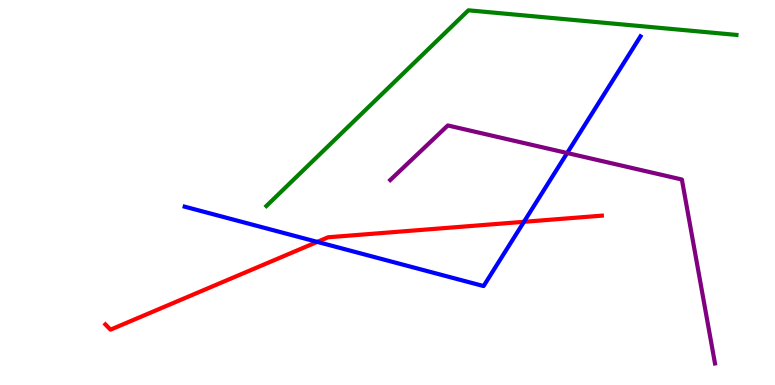[{'lines': ['blue', 'red'], 'intersections': [{'x': 4.09, 'y': 3.72}, {'x': 6.76, 'y': 4.24}]}, {'lines': ['green', 'red'], 'intersections': []}, {'lines': ['purple', 'red'], 'intersections': []}, {'lines': ['blue', 'green'], 'intersections': []}, {'lines': ['blue', 'purple'], 'intersections': [{'x': 7.32, 'y': 6.03}]}, {'lines': ['green', 'purple'], 'intersections': []}]